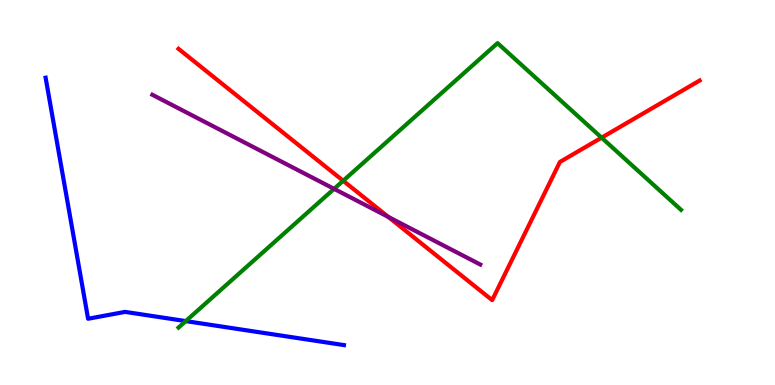[{'lines': ['blue', 'red'], 'intersections': []}, {'lines': ['green', 'red'], 'intersections': [{'x': 4.43, 'y': 5.3}, {'x': 7.76, 'y': 6.42}]}, {'lines': ['purple', 'red'], 'intersections': [{'x': 5.01, 'y': 4.37}]}, {'lines': ['blue', 'green'], 'intersections': [{'x': 2.4, 'y': 1.66}]}, {'lines': ['blue', 'purple'], 'intersections': []}, {'lines': ['green', 'purple'], 'intersections': [{'x': 4.31, 'y': 5.09}]}]